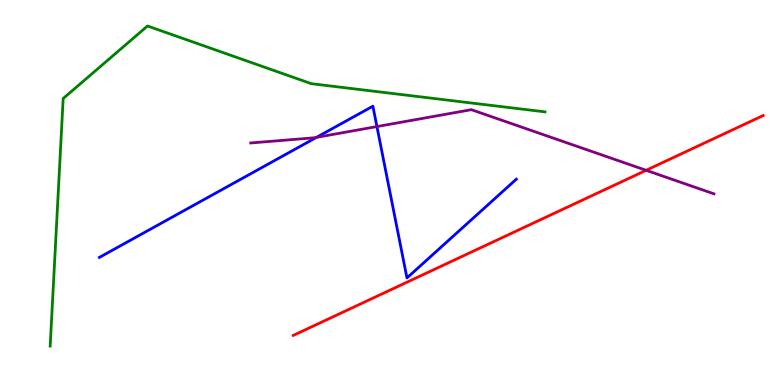[{'lines': ['blue', 'red'], 'intersections': []}, {'lines': ['green', 'red'], 'intersections': []}, {'lines': ['purple', 'red'], 'intersections': [{'x': 8.34, 'y': 5.58}]}, {'lines': ['blue', 'green'], 'intersections': []}, {'lines': ['blue', 'purple'], 'intersections': [{'x': 4.08, 'y': 6.43}, {'x': 4.86, 'y': 6.71}]}, {'lines': ['green', 'purple'], 'intersections': []}]